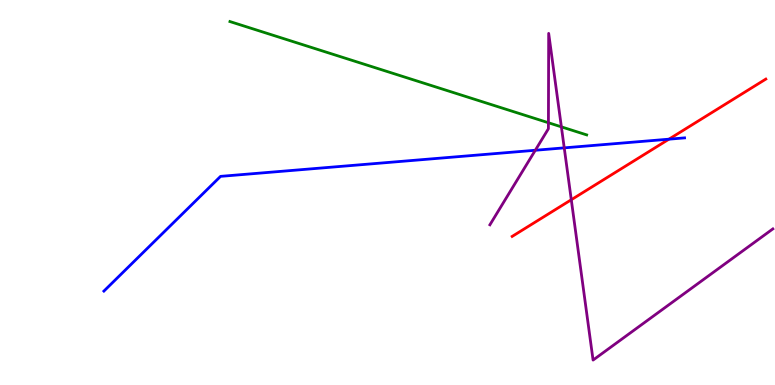[{'lines': ['blue', 'red'], 'intersections': [{'x': 8.63, 'y': 6.39}]}, {'lines': ['green', 'red'], 'intersections': []}, {'lines': ['purple', 'red'], 'intersections': [{'x': 7.37, 'y': 4.81}]}, {'lines': ['blue', 'green'], 'intersections': []}, {'lines': ['blue', 'purple'], 'intersections': [{'x': 6.91, 'y': 6.1}, {'x': 7.28, 'y': 6.16}]}, {'lines': ['green', 'purple'], 'intersections': [{'x': 7.08, 'y': 6.81}, {'x': 7.24, 'y': 6.7}]}]